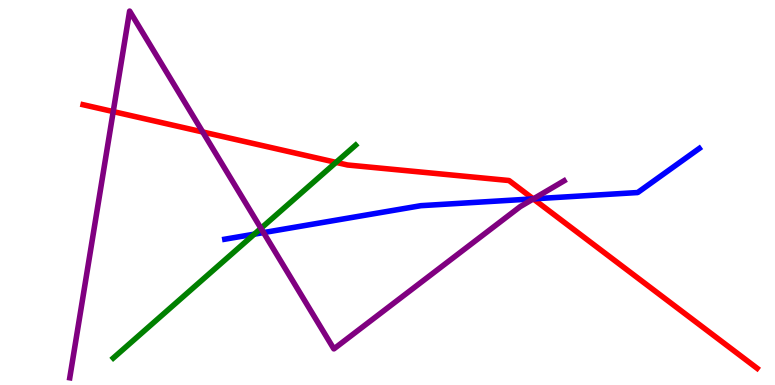[{'lines': ['blue', 'red'], 'intersections': [{'x': 6.88, 'y': 4.83}]}, {'lines': ['green', 'red'], 'intersections': [{'x': 4.34, 'y': 5.78}]}, {'lines': ['purple', 'red'], 'intersections': [{'x': 1.46, 'y': 7.1}, {'x': 2.62, 'y': 6.57}, {'x': 6.88, 'y': 4.83}]}, {'lines': ['blue', 'green'], 'intersections': [{'x': 3.28, 'y': 3.92}]}, {'lines': ['blue', 'purple'], 'intersections': [{'x': 3.4, 'y': 3.96}, {'x': 6.88, 'y': 4.83}]}, {'lines': ['green', 'purple'], 'intersections': [{'x': 3.37, 'y': 4.07}]}]